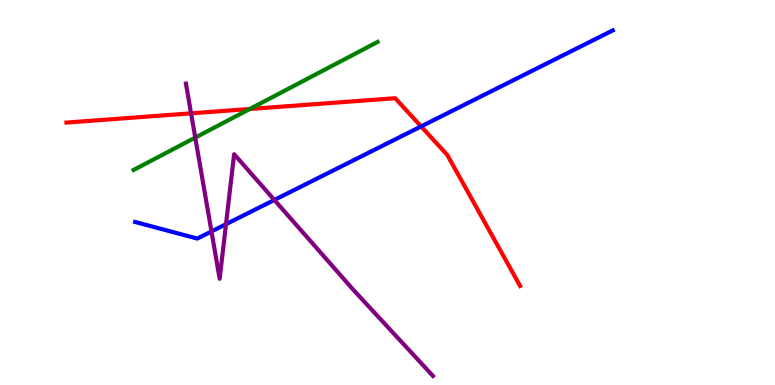[{'lines': ['blue', 'red'], 'intersections': [{'x': 5.43, 'y': 6.72}]}, {'lines': ['green', 'red'], 'intersections': [{'x': 3.22, 'y': 7.17}]}, {'lines': ['purple', 'red'], 'intersections': [{'x': 2.47, 'y': 7.06}]}, {'lines': ['blue', 'green'], 'intersections': []}, {'lines': ['blue', 'purple'], 'intersections': [{'x': 2.73, 'y': 3.99}, {'x': 2.92, 'y': 4.18}, {'x': 3.54, 'y': 4.81}]}, {'lines': ['green', 'purple'], 'intersections': [{'x': 2.52, 'y': 6.43}]}]